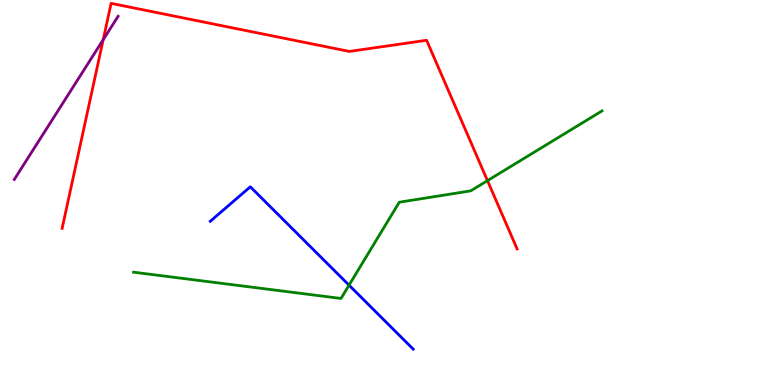[{'lines': ['blue', 'red'], 'intersections': []}, {'lines': ['green', 'red'], 'intersections': [{'x': 6.29, 'y': 5.31}]}, {'lines': ['purple', 'red'], 'intersections': [{'x': 1.33, 'y': 8.97}]}, {'lines': ['blue', 'green'], 'intersections': [{'x': 4.5, 'y': 2.59}]}, {'lines': ['blue', 'purple'], 'intersections': []}, {'lines': ['green', 'purple'], 'intersections': []}]